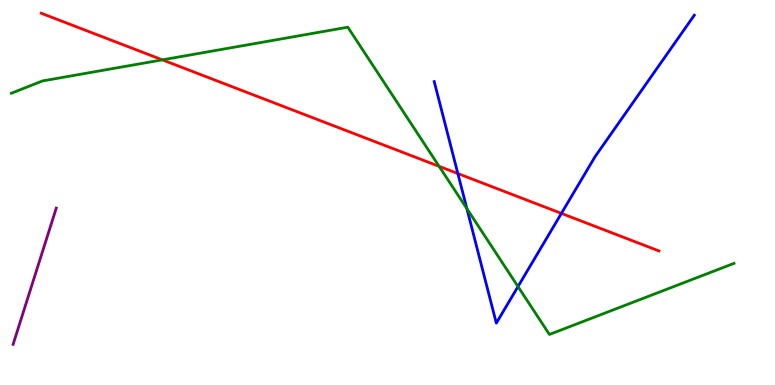[{'lines': ['blue', 'red'], 'intersections': [{'x': 5.91, 'y': 5.49}, {'x': 7.24, 'y': 4.46}]}, {'lines': ['green', 'red'], 'intersections': [{'x': 2.09, 'y': 8.45}, {'x': 5.67, 'y': 5.68}]}, {'lines': ['purple', 'red'], 'intersections': []}, {'lines': ['blue', 'green'], 'intersections': [{'x': 6.02, 'y': 4.58}, {'x': 6.68, 'y': 2.56}]}, {'lines': ['blue', 'purple'], 'intersections': []}, {'lines': ['green', 'purple'], 'intersections': []}]